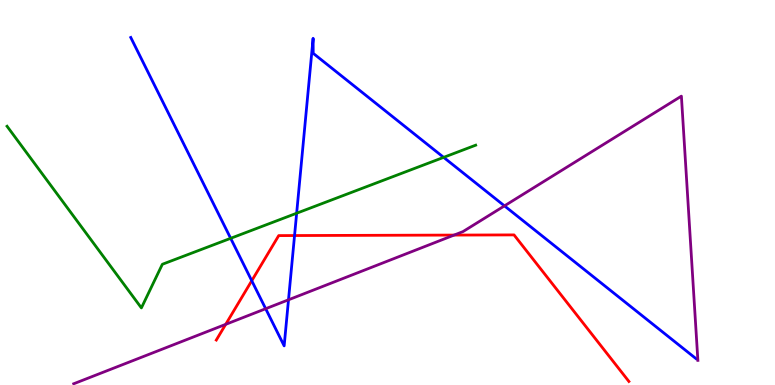[{'lines': ['blue', 'red'], 'intersections': [{'x': 3.25, 'y': 2.71}, {'x': 3.8, 'y': 3.88}]}, {'lines': ['green', 'red'], 'intersections': []}, {'lines': ['purple', 'red'], 'intersections': [{'x': 2.91, 'y': 1.58}, {'x': 5.86, 'y': 3.89}]}, {'lines': ['blue', 'green'], 'intersections': [{'x': 2.98, 'y': 3.81}, {'x': 3.83, 'y': 4.46}, {'x': 5.72, 'y': 5.91}]}, {'lines': ['blue', 'purple'], 'intersections': [{'x': 3.43, 'y': 1.98}, {'x': 3.72, 'y': 2.21}, {'x': 6.51, 'y': 4.65}]}, {'lines': ['green', 'purple'], 'intersections': []}]